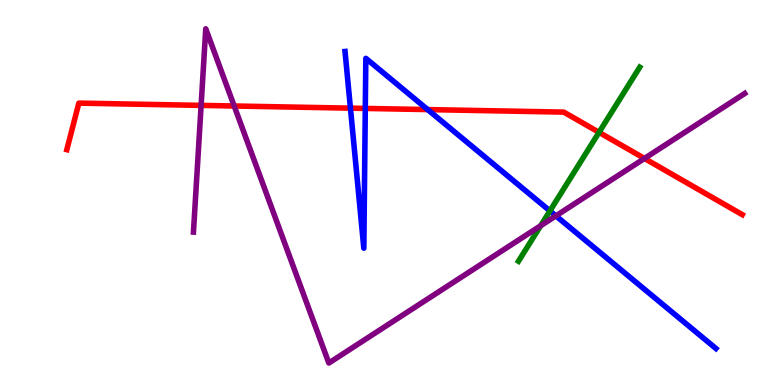[{'lines': ['blue', 'red'], 'intersections': [{'x': 4.52, 'y': 7.19}, {'x': 4.71, 'y': 7.18}, {'x': 5.52, 'y': 7.15}]}, {'lines': ['green', 'red'], 'intersections': [{'x': 7.73, 'y': 6.56}]}, {'lines': ['purple', 'red'], 'intersections': [{'x': 2.6, 'y': 7.26}, {'x': 3.02, 'y': 7.25}, {'x': 8.32, 'y': 5.88}]}, {'lines': ['blue', 'green'], 'intersections': [{'x': 7.1, 'y': 4.52}]}, {'lines': ['blue', 'purple'], 'intersections': [{'x': 7.17, 'y': 4.39}]}, {'lines': ['green', 'purple'], 'intersections': [{'x': 6.98, 'y': 4.14}]}]